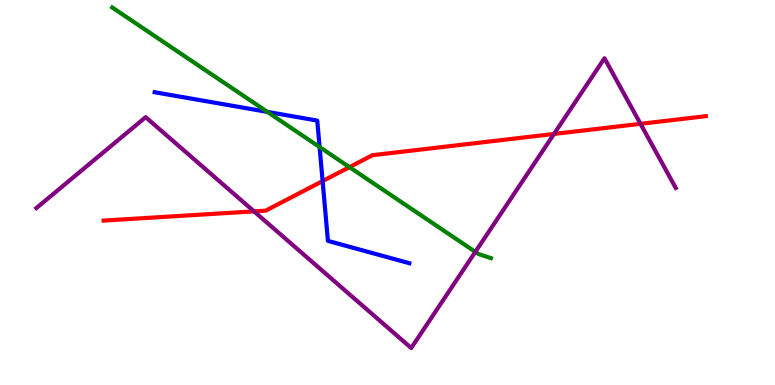[{'lines': ['blue', 'red'], 'intersections': [{'x': 4.16, 'y': 5.3}]}, {'lines': ['green', 'red'], 'intersections': [{'x': 4.51, 'y': 5.66}]}, {'lines': ['purple', 'red'], 'intersections': [{'x': 3.28, 'y': 4.51}, {'x': 7.15, 'y': 6.52}, {'x': 8.26, 'y': 6.78}]}, {'lines': ['blue', 'green'], 'intersections': [{'x': 3.45, 'y': 7.09}, {'x': 4.12, 'y': 6.18}]}, {'lines': ['blue', 'purple'], 'intersections': []}, {'lines': ['green', 'purple'], 'intersections': [{'x': 6.13, 'y': 3.46}]}]